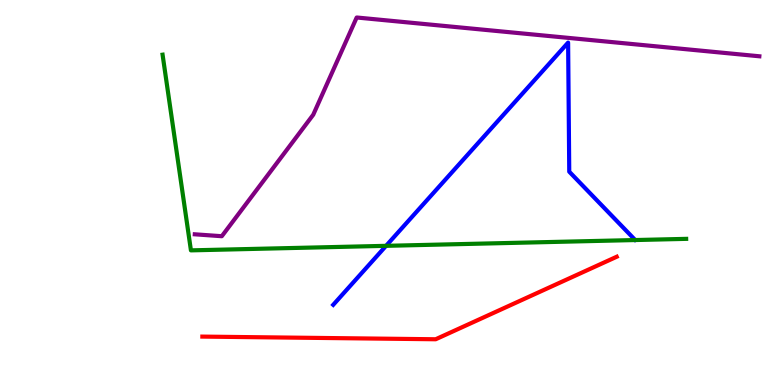[{'lines': ['blue', 'red'], 'intersections': []}, {'lines': ['green', 'red'], 'intersections': []}, {'lines': ['purple', 'red'], 'intersections': []}, {'lines': ['blue', 'green'], 'intersections': [{'x': 4.98, 'y': 3.61}]}, {'lines': ['blue', 'purple'], 'intersections': []}, {'lines': ['green', 'purple'], 'intersections': []}]